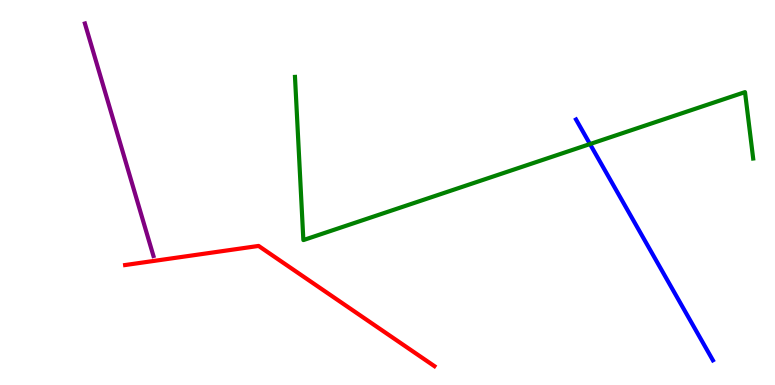[{'lines': ['blue', 'red'], 'intersections': []}, {'lines': ['green', 'red'], 'intersections': []}, {'lines': ['purple', 'red'], 'intersections': []}, {'lines': ['blue', 'green'], 'intersections': [{'x': 7.61, 'y': 6.26}]}, {'lines': ['blue', 'purple'], 'intersections': []}, {'lines': ['green', 'purple'], 'intersections': []}]